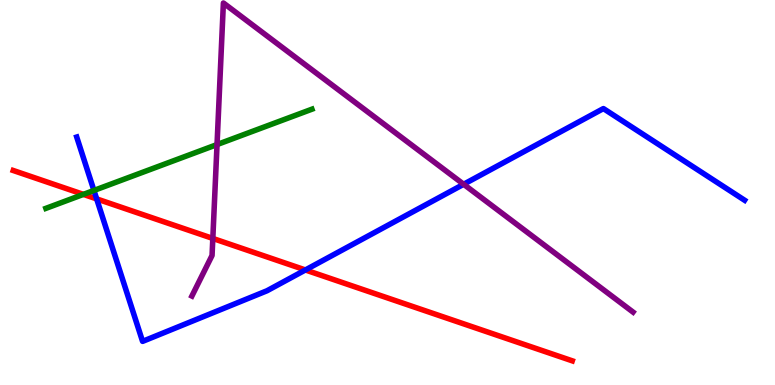[{'lines': ['blue', 'red'], 'intersections': [{'x': 1.25, 'y': 4.83}, {'x': 3.94, 'y': 2.99}]}, {'lines': ['green', 'red'], 'intersections': [{'x': 1.08, 'y': 4.95}]}, {'lines': ['purple', 'red'], 'intersections': [{'x': 2.75, 'y': 3.81}]}, {'lines': ['blue', 'green'], 'intersections': [{'x': 1.21, 'y': 5.05}]}, {'lines': ['blue', 'purple'], 'intersections': [{'x': 5.98, 'y': 5.21}]}, {'lines': ['green', 'purple'], 'intersections': [{'x': 2.8, 'y': 6.25}]}]